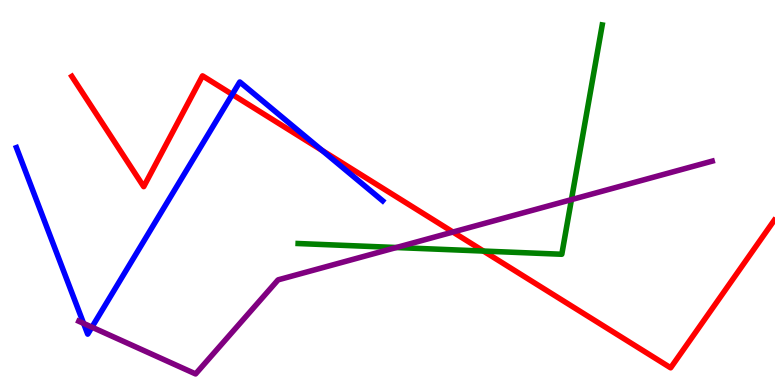[{'lines': ['blue', 'red'], 'intersections': [{'x': 3.0, 'y': 7.55}, {'x': 4.16, 'y': 6.09}]}, {'lines': ['green', 'red'], 'intersections': [{'x': 6.24, 'y': 3.48}]}, {'lines': ['purple', 'red'], 'intersections': [{'x': 5.84, 'y': 3.97}]}, {'lines': ['blue', 'green'], 'intersections': []}, {'lines': ['blue', 'purple'], 'intersections': [{'x': 1.08, 'y': 1.6}, {'x': 1.19, 'y': 1.5}]}, {'lines': ['green', 'purple'], 'intersections': [{'x': 5.11, 'y': 3.57}, {'x': 7.37, 'y': 4.81}]}]